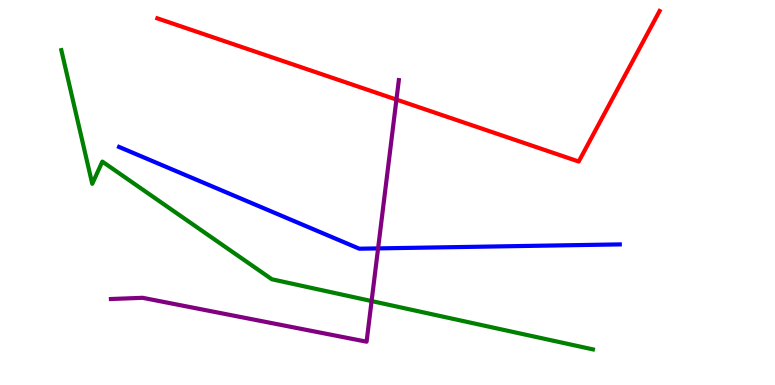[{'lines': ['blue', 'red'], 'intersections': []}, {'lines': ['green', 'red'], 'intersections': []}, {'lines': ['purple', 'red'], 'intersections': [{'x': 5.12, 'y': 7.41}]}, {'lines': ['blue', 'green'], 'intersections': []}, {'lines': ['blue', 'purple'], 'intersections': [{'x': 4.88, 'y': 3.55}]}, {'lines': ['green', 'purple'], 'intersections': [{'x': 4.79, 'y': 2.18}]}]